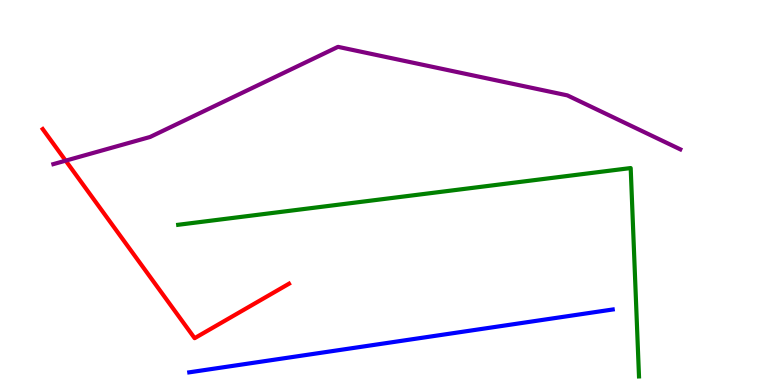[{'lines': ['blue', 'red'], 'intersections': []}, {'lines': ['green', 'red'], 'intersections': []}, {'lines': ['purple', 'red'], 'intersections': [{'x': 0.847, 'y': 5.83}]}, {'lines': ['blue', 'green'], 'intersections': []}, {'lines': ['blue', 'purple'], 'intersections': []}, {'lines': ['green', 'purple'], 'intersections': []}]